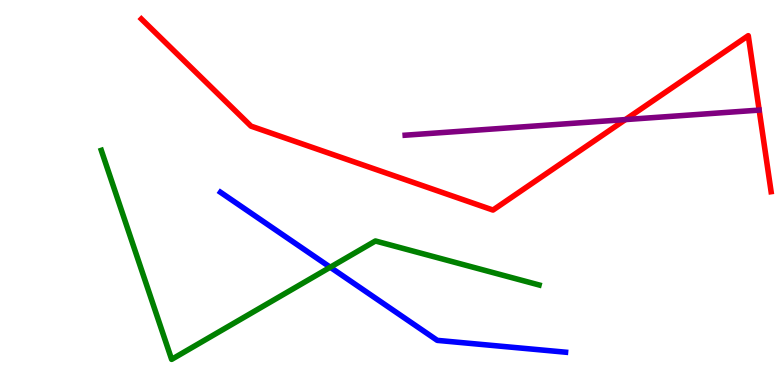[{'lines': ['blue', 'red'], 'intersections': []}, {'lines': ['green', 'red'], 'intersections': []}, {'lines': ['purple', 'red'], 'intersections': [{'x': 8.07, 'y': 6.89}]}, {'lines': ['blue', 'green'], 'intersections': [{'x': 4.26, 'y': 3.06}]}, {'lines': ['blue', 'purple'], 'intersections': []}, {'lines': ['green', 'purple'], 'intersections': []}]